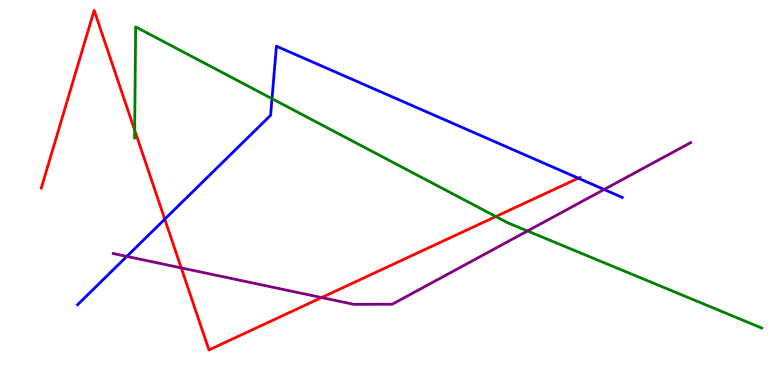[{'lines': ['blue', 'red'], 'intersections': [{'x': 2.13, 'y': 4.31}, {'x': 7.46, 'y': 5.37}]}, {'lines': ['green', 'red'], 'intersections': [{'x': 1.74, 'y': 6.62}, {'x': 6.4, 'y': 4.38}]}, {'lines': ['purple', 'red'], 'intersections': [{'x': 2.34, 'y': 3.04}, {'x': 4.15, 'y': 2.27}]}, {'lines': ['blue', 'green'], 'intersections': [{'x': 3.51, 'y': 7.44}]}, {'lines': ['blue', 'purple'], 'intersections': [{'x': 1.64, 'y': 3.34}, {'x': 7.8, 'y': 5.08}]}, {'lines': ['green', 'purple'], 'intersections': [{'x': 6.81, 'y': 4.0}]}]